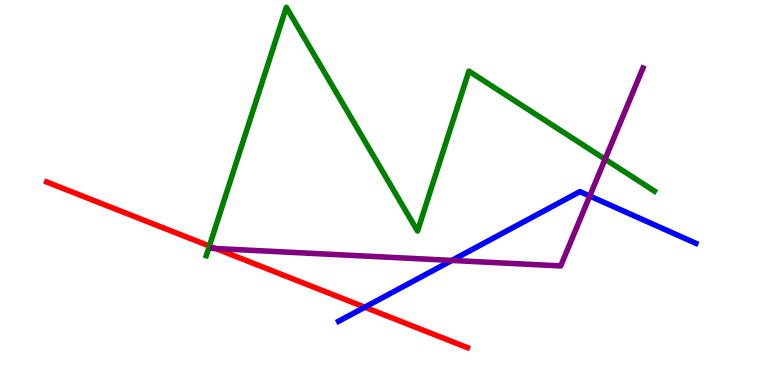[{'lines': ['blue', 'red'], 'intersections': [{'x': 4.71, 'y': 2.02}]}, {'lines': ['green', 'red'], 'intersections': [{'x': 2.7, 'y': 3.61}]}, {'lines': ['purple', 'red'], 'intersections': [{'x': 2.78, 'y': 3.54}]}, {'lines': ['blue', 'green'], 'intersections': []}, {'lines': ['blue', 'purple'], 'intersections': [{'x': 5.83, 'y': 3.24}, {'x': 7.61, 'y': 4.91}]}, {'lines': ['green', 'purple'], 'intersections': [{'x': 7.81, 'y': 5.87}]}]